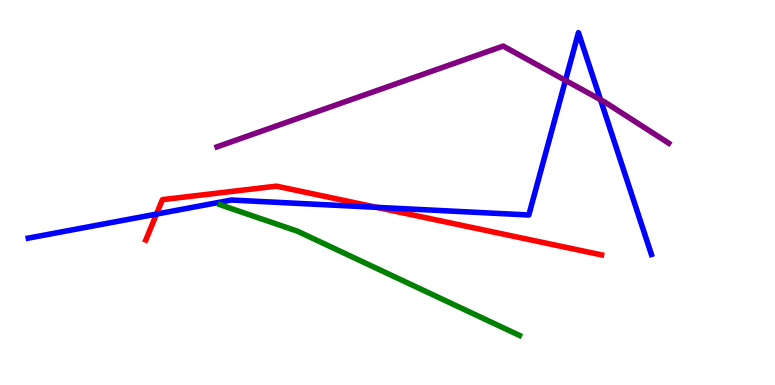[{'lines': ['blue', 'red'], 'intersections': [{'x': 2.02, 'y': 4.44}, {'x': 4.86, 'y': 4.61}]}, {'lines': ['green', 'red'], 'intersections': []}, {'lines': ['purple', 'red'], 'intersections': []}, {'lines': ['blue', 'green'], 'intersections': []}, {'lines': ['blue', 'purple'], 'intersections': [{'x': 7.3, 'y': 7.91}, {'x': 7.75, 'y': 7.41}]}, {'lines': ['green', 'purple'], 'intersections': []}]